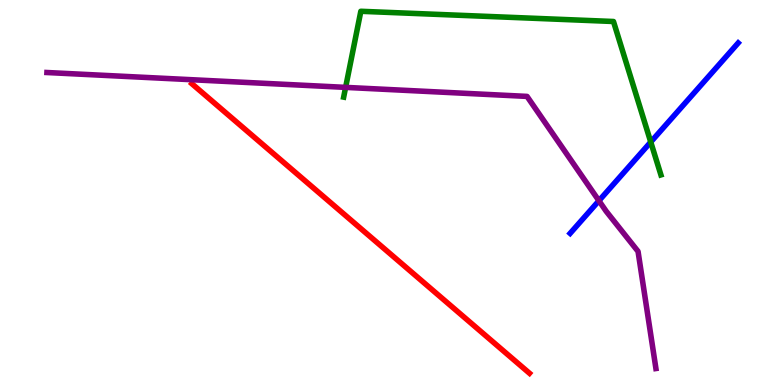[{'lines': ['blue', 'red'], 'intersections': []}, {'lines': ['green', 'red'], 'intersections': []}, {'lines': ['purple', 'red'], 'intersections': []}, {'lines': ['blue', 'green'], 'intersections': [{'x': 8.4, 'y': 6.31}]}, {'lines': ['blue', 'purple'], 'intersections': [{'x': 7.73, 'y': 4.79}]}, {'lines': ['green', 'purple'], 'intersections': [{'x': 4.46, 'y': 7.73}]}]